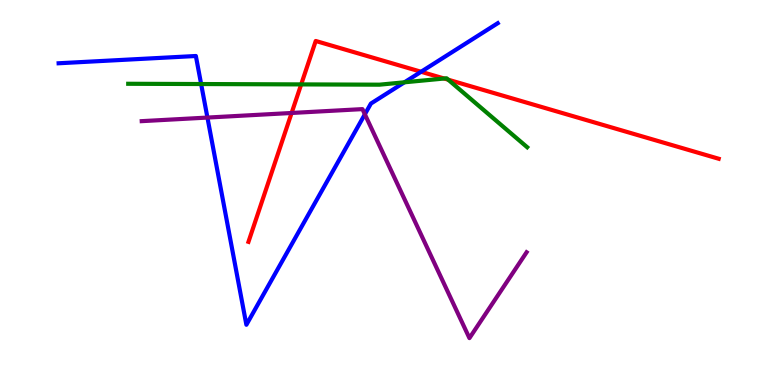[{'lines': ['blue', 'red'], 'intersections': [{'x': 5.43, 'y': 8.14}]}, {'lines': ['green', 'red'], 'intersections': [{'x': 3.89, 'y': 7.81}, {'x': 5.73, 'y': 7.96}, {'x': 5.78, 'y': 7.93}]}, {'lines': ['purple', 'red'], 'intersections': [{'x': 3.76, 'y': 7.07}]}, {'lines': ['blue', 'green'], 'intersections': [{'x': 2.6, 'y': 7.82}, {'x': 5.22, 'y': 7.86}]}, {'lines': ['blue', 'purple'], 'intersections': [{'x': 2.68, 'y': 6.95}, {'x': 4.71, 'y': 7.03}]}, {'lines': ['green', 'purple'], 'intersections': []}]